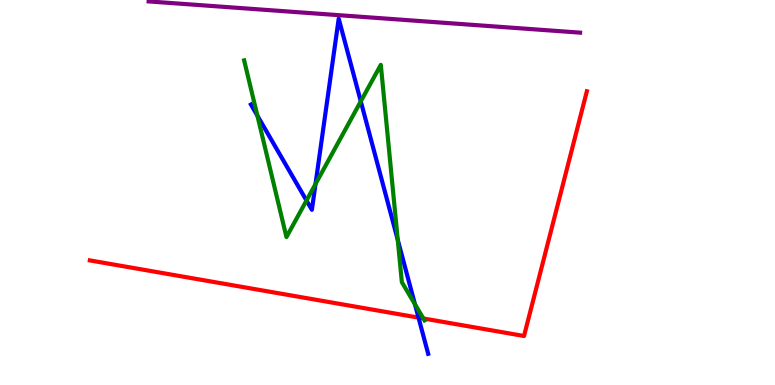[{'lines': ['blue', 'red'], 'intersections': [{'x': 5.4, 'y': 1.75}]}, {'lines': ['green', 'red'], 'intersections': [{'x': 5.46, 'y': 1.73}]}, {'lines': ['purple', 'red'], 'intersections': []}, {'lines': ['blue', 'green'], 'intersections': [{'x': 3.32, 'y': 7.0}, {'x': 3.95, 'y': 4.79}, {'x': 4.07, 'y': 5.22}, {'x': 4.66, 'y': 7.37}, {'x': 5.13, 'y': 3.77}, {'x': 5.35, 'y': 2.1}]}, {'lines': ['blue', 'purple'], 'intersections': []}, {'lines': ['green', 'purple'], 'intersections': []}]